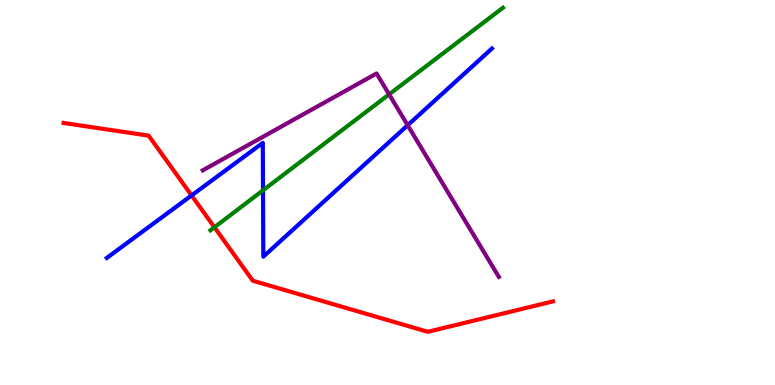[{'lines': ['blue', 'red'], 'intersections': [{'x': 2.47, 'y': 4.92}]}, {'lines': ['green', 'red'], 'intersections': [{'x': 2.77, 'y': 4.1}]}, {'lines': ['purple', 'red'], 'intersections': []}, {'lines': ['blue', 'green'], 'intersections': [{'x': 3.39, 'y': 5.06}]}, {'lines': ['blue', 'purple'], 'intersections': [{'x': 5.26, 'y': 6.75}]}, {'lines': ['green', 'purple'], 'intersections': [{'x': 5.02, 'y': 7.55}]}]